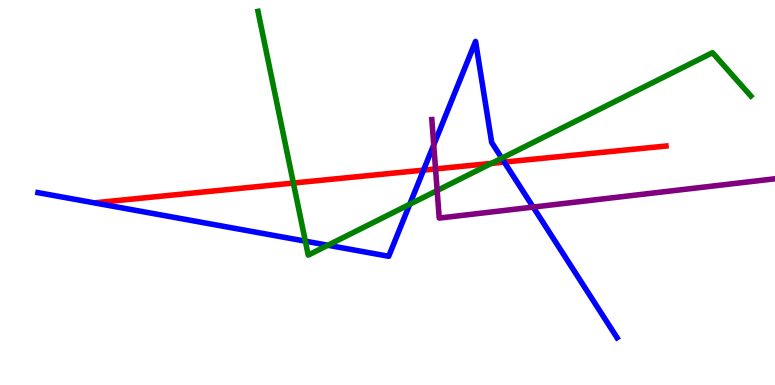[{'lines': ['blue', 'red'], 'intersections': [{'x': 5.47, 'y': 5.58}, {'x': 6.51, 'y': 5.79}]}, {'lines': ['green', 'red'], 'intersections': [{'x': 3.79, 'y': 5.25}, {'x': 6.34, 'y': 5.76}]}, {'lines': ['purple', 'red'], 'intersections': [{'x': 5.62, 'y': 5.61}]}, {'lines': ['blue', 'green'], 'intersections': [{'x': 3.94, 'y': 3.74}, {'x': 4.23, 'y': 3.63}, {'x': 5.29, 'y': 4.69}, {'x': 6.47, 'y': 5.89}]}, {'lines': ['blue', 'purple'], 'intersections': [{'x': 5.6, 'y': 6.24}, {'x': 6.88, 'y': 4.62}]}, {'lines': ['green', 'purple'], 'intersections': [{'x': 5.64, 'y': 5.05}]}]